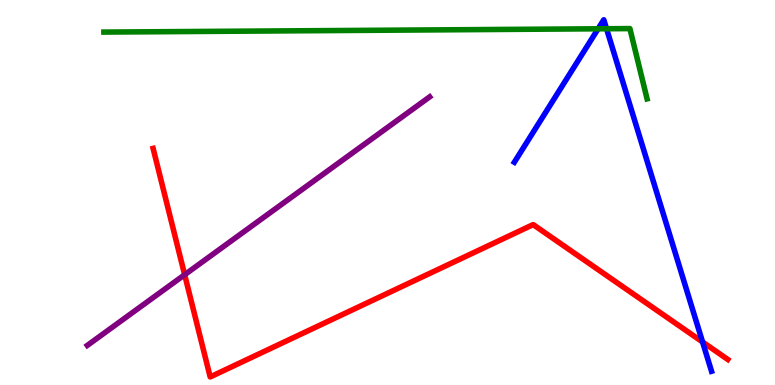[{'lines': ['blue', 'red'], 'intersections': [{'x': 9.07, 'y': 1.12}]}, {'lines': ['green', 'red'], 'intersections': []}, {'lines': ['purple', 'red'], 'intersections': [{'x': 2.38, 'y': 2.86}]}, {'lines': ['blue', 'green'], 'intersections': [{'x': 7.72, 'y': 9.25}, {'x': 7.83, 'y': 9.25}]}, {'lines': ['blue', 'purple'], 'intersections': []}, {'lines': ['green', 'purple'], 'intersections': []}]